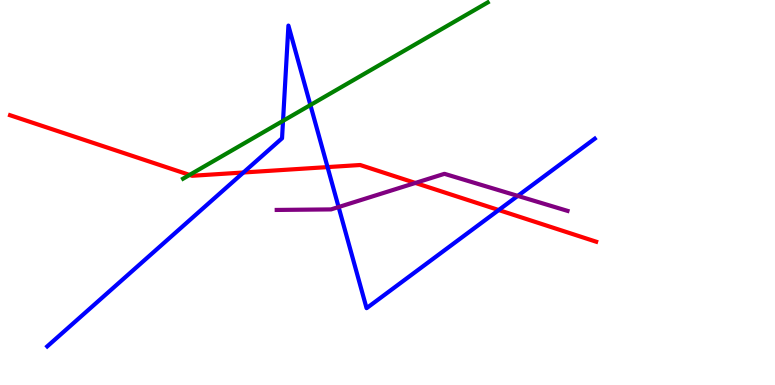[{'lines': ['blue', 'red'], 'intersections': [{'x': 3.14, 'y': 5.52}, {'x': 4.23, 'y': 5.66}, {'x': 6.44, 'y': 4.54}]}, {'lines': ['green', 'red'], 'intersections': [{'x': 2.45, 'y': 5.46}]}, {'lines': ['purple', 'red'], 'intersections': [{'x': 5.36, 'y': 5.25}]}, {'lines': ['blue', 'green'], 'intersections': [{'x': 3.65, 'y': 6.86}, {'x': 4.01, 'y': 7.27}]}, {'lines': ['blue', 'purple'], 'intersections': [{'x': 4.37, 'y': 4.62}, {'x': 6.68, 'y': 4.91}]}, {'lines': ['green', 'purple'], 'intersections': []}]